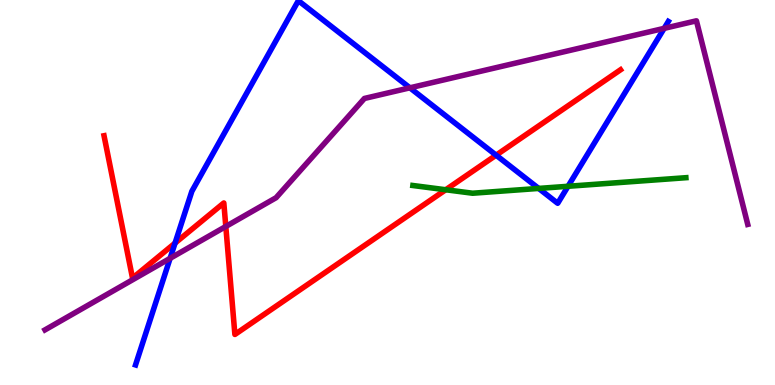[{'lines': ['blue', 'red'], 'intersections': [{'x': 2.26, 'y': 3.69}, {'x': 6.4, 'y': 5.97}]}, {'lines': ['green', 'red'], 'intersections': [{'x': 5.75, 'y': 5.07}]}, {'lines': ['purple', 'red'], 'intersections': [{'x': 2.91, 'y': 4.12}]}, {'lines': ['blue', 'green'], 'intersections': [{'x': 6.95, 'y': 5.11}, {'x': 7.33, 'y': 5.16}]}, {'lines': ['blue', 'purple'], 'intersections': [{'x': 2.2, 'y': 3.29}, {'x': 5.29, 'y': 7.72}, {'x': 8.57, 'y': 9.26}]}, {'lines': ['green', 'purple'], 'intersections': []}]